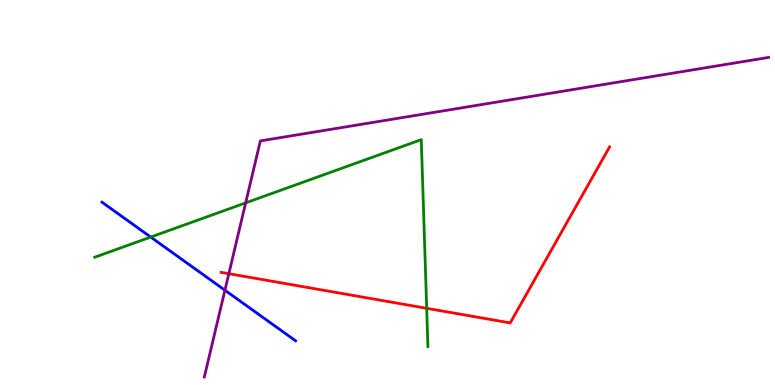[{'lines': ['blue', 'red'], 'intersections': []}, {'lines': ['green', 'red'], 'intersections': [{'x': 5.51, 'y': 1.99}]}, {'lines': ['purple', 'red'], 'intersections': [{'x': 2.95, 'y': 2.89}]}, {'lines': ['blue', 'green'], 'intersections': [{'x': 1.94, 'y': 3.84}]}, {'lines': ['blue', 'purple'], 'intersections': [{'x': 2.9, 'y': 2.46}]}, {'lines': ['green', 'purple'], 'intersections': [{'x': 3.17, 'y': 4.73}]}]